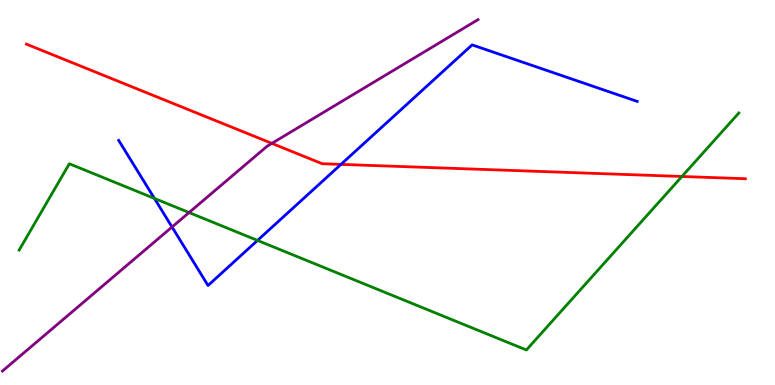[{'lines': ['blue', 'red'], 'intersections': [{'x': 4.4, 'y': 5.73}]}, {'lines': ['green', 'red'], 'intersections': [{'x': 8.8, 'y': 5.42}]}, {'lines': ['purple', 'red'], 'intersections': [{'x': 3.51, 'y': 6.28}]}, {'lines': ['blue', 'green'], 'intersections': [{'x': 1.99, 'y': 4.85}, {'x': 3.32, 'y': 3.76}]}, {'lines': ['blue', 'purple'], 'intersections': [{'x': 2.22, 'y': 4.1}]}, {'lines': ['green', 'purple'], 'intersections': [{'x': 2.44, 'y': 4.48}]}]